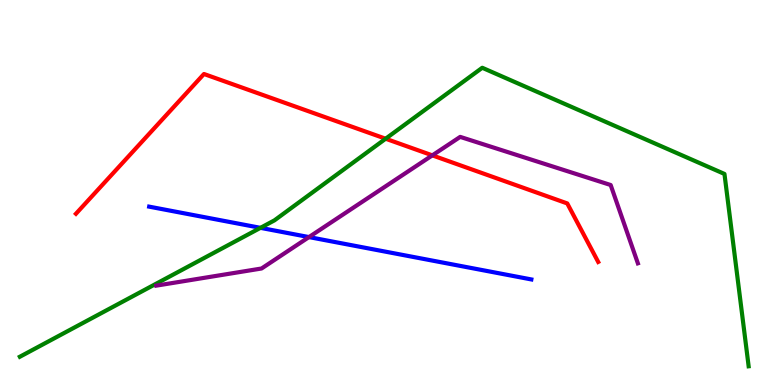[{'lines': ['blue', 'red'], 'intersections': []}, {'lines': ['green', 'red'], 'intersections': [{'x': 4.98, 'y': 6.4}]}, {'lines': ['purple', 'red'], 'intersections': [{'x': 5.58, 'y': 5.96}]}, {'lines': ['blue', 'green'], 'intersections': [{'x': 3.36, 'y': 4.08}]}, {'lines': ['blue', 'purple'], 'intersections': [{'x': 3.99, 'y': 3.84}]}, {'lines': ['green', 'purple'], 'intersections': []}]